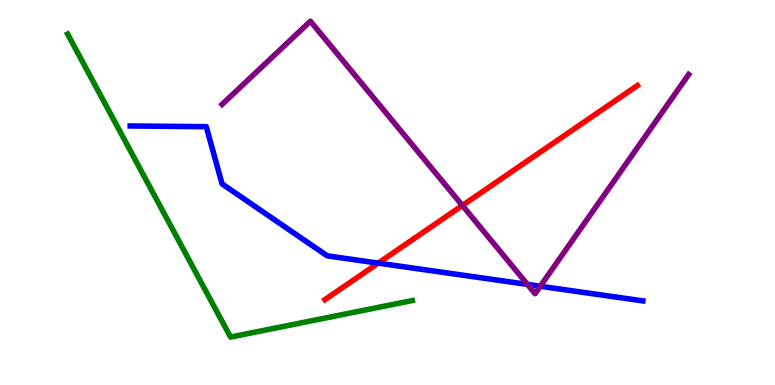[{'lines': ['blue', 'red'], 'intersections': [{'x': 4.88, 'y': 3.17}]}, {'lines': ['green', 'red'], 'intersections': []}, {'lines': ['purple', 'red'], 'intersections': [{'x': 5.97, 'y': 4.66}]}, {'lines': ['blue', 'green'], 'intersections': []}, {'lines': ['blue', 'purple'], 'intersections': [{'x': 6.81, 'y': 2.61}, {'x': 6.97, 'y': 2.56}]}, {'lines': ['green', 'purple'], 'intersections': []}]